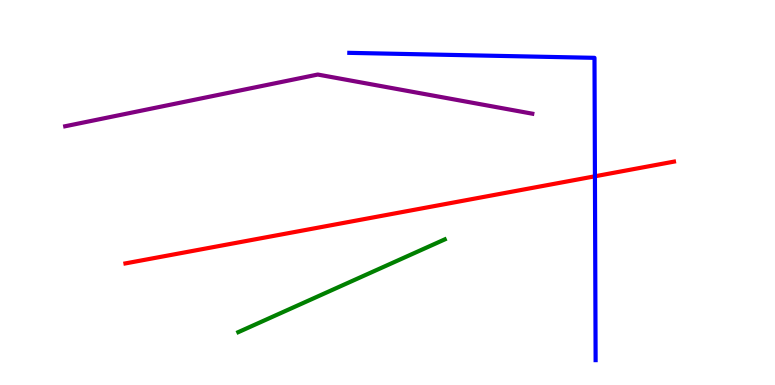[{'lines': ['blue', 'red'], 'intersections': [{'x': 7.68, 'y': 5.42}]}, {'lines': ['green', 'red'], 'intersections': []}, {'lines': ['purple', 'red'], 'intersections': []}, {'lines': ['blue', 'green'], 'intersections': []}, {'lines': ['blue', 'purple'], 'intersections': []}, {'lines': ['green', 'purple'], 'intersections': []}]